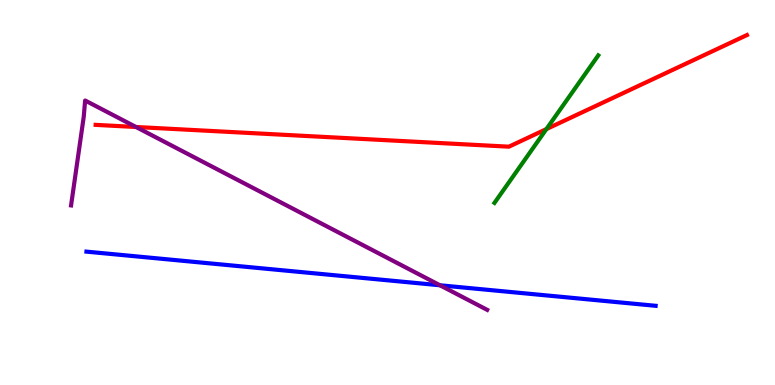[{'lines': ['blue', 'red'], 'intersections': []}, {'lines': ['green', 'red'], 'intersections': [{'x': 7.05, 'y': 6.65}]}, {'lines': ['purple', 'red'], 'intersections': [{'x': 1.75, 'y': 6.7}]}, {'lines': ['blue', 'green'], 'intersections': []}, {'lines': ['blue', 'purple'], 'intersections': [{'x': 5.68, 'y': 2.59}]}, {'lines': ['green', 'purple'], 'intersections': []}]